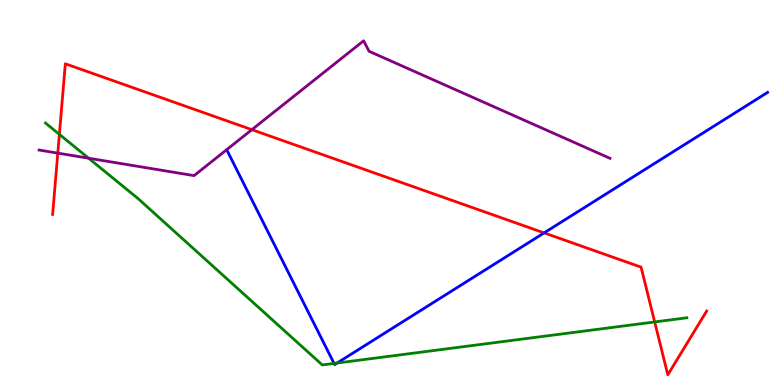[{'lines': ['blue', 'red'], 'intersections': [{'x': 7.02, 'y': 3.95}]}, {'lines': ['green', 'red'], 'intersections': [{'x': 0.766, 'y': 6.51}, {'x': 8.45, 'y': 1.64}]}, {'lines': ['purple', 'red'], 'intersections': [{'x': 0.746, 'y': 6.02}, {'x': 3.25, 'y': 6.63}]}, {'lines': ['blue', 'green'], 'intersections': [{'x': 4.31, 'y': 0.56}, {'x': 4.35, 'y': 0.571}]}, {'lines': ['blue', 'purple'], 'intersections': []}, {'lines': ['green', 'purple'], 'intersections': [{'x': 1.14, 'y': 5.89}]}]